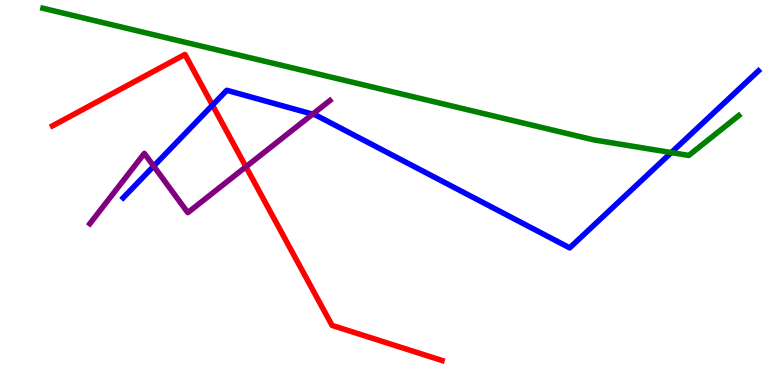[{'lines': ['blue', 'red'], 'intersections': [{'x': 2.74, 'y': 7.27}]}, {'lines': ['green', 'red'], 'intersections': []}, {'lines': ['purple', 'red'], 'intersections': [{'x': 3.17, 'y': 5.67}]}, {'lines': ['blue', 'green'], 'intersections': [{'x': 8.66, 'y': 6.04}]}, {'lines': ['blue', 'purple'], 'intersections': [{'x': 1.98, 'y': 5.68}, {'x': 4.03, 'y': 7.03}]}, {'lines': ['green', 'purple'], 'intersections': []}]